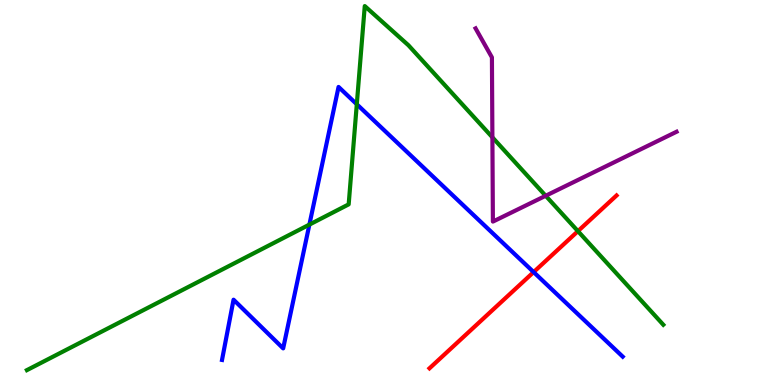[{'lines': ['blue', 'red'], 'intersections': [{'x': 6.89, 'y': 2.93}]}, {'lines': ['green', 'red'], 'intersections': [{'x': 7.46, 'y': 4.0}]}, {'lines': ['purple', 'red'], 'intersections': []}, {'lines': ['blue', 'green'], 'intersections': [{'x': 3.99, 'y': 4.17}, {'x': 4.6, 'y': 7.29}]}, {'lines': ['blue', 'purple'], 'intersections': []}, {'lines': ['green', 'purple'], 'intersections': [{'x': 6.35, 'y': 6.43}, {'x': 7.04, 'y': 4.91}]}]